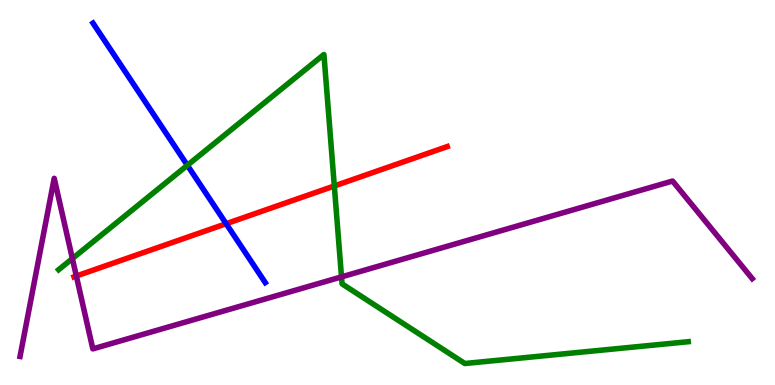[{'lines': ['blue', 'red'], 'intersections': [{'x': 2.92, 'y': 4.19}]}, {'lines': ['green', 'red'], 'intersections': [{'x': 4.31, 'y': 5.17}]}, {'lines': ['purple', 'red'], 'intersections': [{'x': 0.985, 'y': 2.83}]}, {'lines': ['blue', 'green'], 'intersections': [{'x': 2.42, 'y': 5.71}]}, {'lines': ['blue', 'purple'], 'intersections': []}, {'lines': ['green', 'purple'], 'intersections': [{'x': 0.934, 'y': 3.28}, {'x': 4.41, 'y': 2.81}]}]